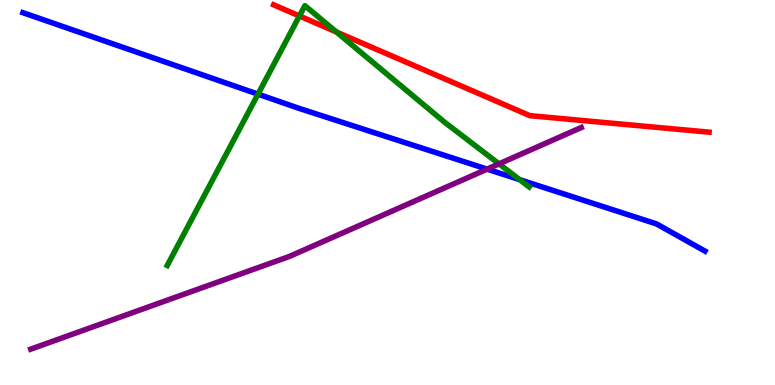[{'lines': ['blue', 'red'], 'intersections': []}, {'lines': ['green', 'red'], 'intersections': [{'x': 3.86, 'y': 9.59}, {'x': 4.34, 'y': 9.17}]}, {'lines': ['purple', 'red'], 'intersections': []}, {'lines': ['blue', 'green'], 'intersections': [{'x': 3.33, 'y': 7.55}, {'x': 6.71, 'y': 5.33}]}, {'lines': ['blue', 'purple'], 'intersections': [{'x': 6.28, 'y': 5.61}]}, {'lines': ['green', 'purple'], 'intersections': [{'x': 6.44, 'y': 5.74}]}]